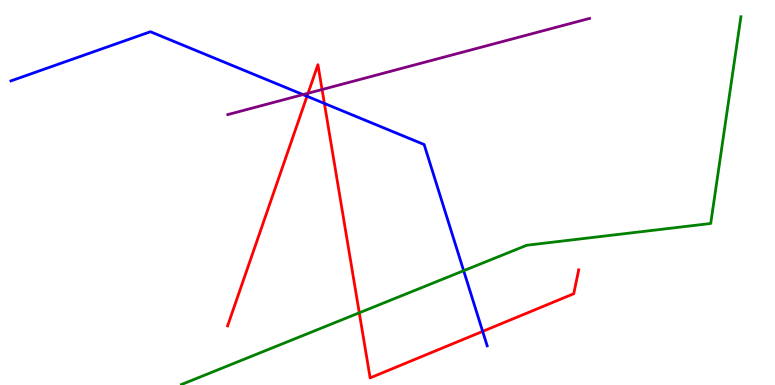[{'lines': ['blue', 'red'], 'intersections': [{'x': 3.96, 'y': 7.5}, {'x': 4.19, 'y': 7.31}, {'x': 6.23, 'y': 1.39}]}, {'lines': ['green', 'red'], 'intersections': [{'x': 4.64, 'y': 1.88}]}, {'lines': ['purple', 'red'], 'intersections': [{'x': 3.97, 'y': 7.58}, {'x': 4.16, 'y': 7.67}]}, {'lines': ['blue', 'green'], 'intersections': [{'x': 5.98, 'y': 2.97}]}, {'lines': ['blue', 'purple'], 'intersections': [{'x': 3.91, 'y': 7.54}]}, {'lines': ['green', 'purple'], 'intersections': []}]